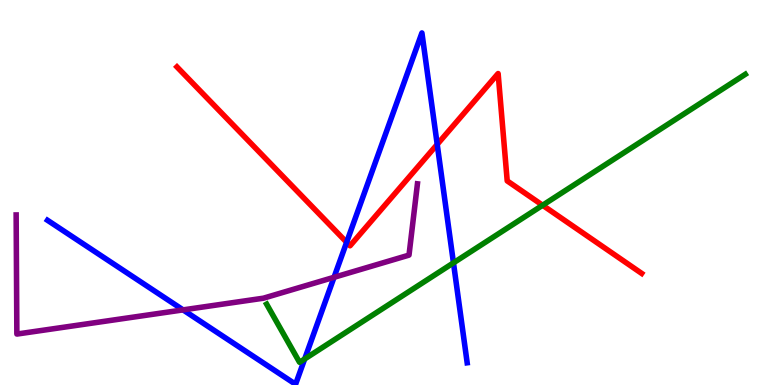[{'lines': ['blue', 'red'], 'intersections': [{'x': 4.47, 'y': 3.71}, {'x': 5.64, 'y': 6.25}]}, {'lines': ['green', 'red'], 'intersections': [{'x': 7.0, 'y': 4.67}]}, {'lines': ['purple', 'red'], 'intersections': []}, {'lines': ['blue', 'green'], 'intersections': [{'x': 3.93, 'y': 0.676}, {'x': 5.85, 'y': 3.17}]}, {'lines': ['blue', 'purple'], 'intersections': [{'x': 2.36, 'y': 1.95}, {'x': 4.31, 'y': 2.8}]}, {'lines': ['green', 'purple'], 'intersections': []}]